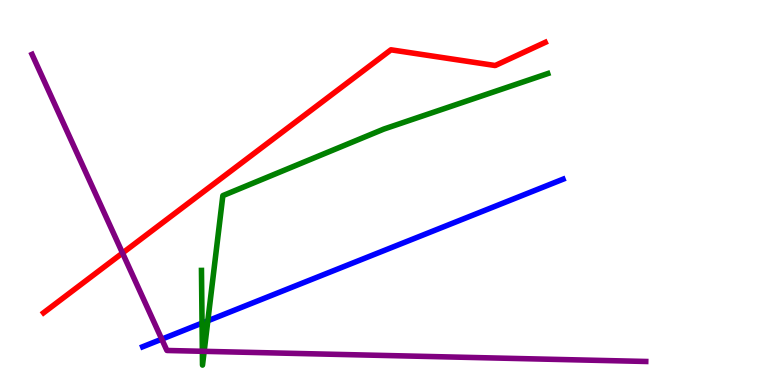[{'lines': ['blue', 'red'], 'intersections': []}, {'lines': ['green', 'red'], 'intersections': []}, {'lines': ['purple', 'red'], 'intersections': [{'x': 1.58, 'y': 3.43}]}, {'lines': ['blue', 'green'], 'intersections': [{'x': 2.61, 'y': 1.61}, {'x': 2.68, 'y': 1.67}]}, {'lines': ['blue', 'purple'], 'intersections': [{'x': 2.09, 'y': 1.19}]}, {'lines': ['green', 'purple'], 'intersections': [{'x': 2.61, 'y': 0.876}, {'x': 2.63, 'y': 0.875}]}]